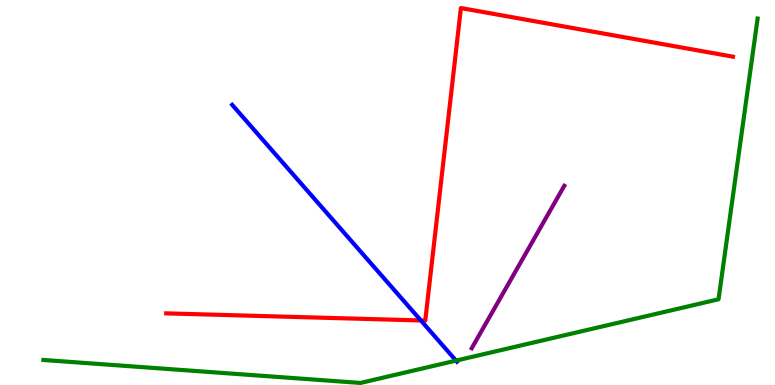[{'lines': ['blue', 'red'], 'intersections': [{'x': 5.43, 'y': 1.68}]}, {'lines': ['green', 'red'], 'intersections': []}, {'lines': ['purple', 'red'], 'intersections': []}, {'lines': ['blue', 'green'], 'intersections': [{'x': 5.88, 'y': 0.633}]}, {'lines': ['blue', 'purple'], 'intersections': []}, {'lines': ['green', 'purple'], 'intersections': []}]